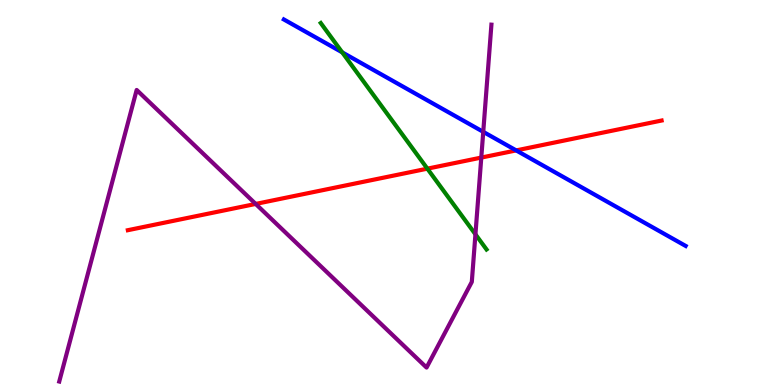[{'lines': ['blue', 'red'], 'intersections': [{'x': 6.66, 'y': 6.09}]}, {'lines': ['green', 'red'], 'intersections': [{'x': 5.51, 'y': 5.62}]}, {'lines': ['purple', 'red'], 'intersections': [{'x': 3.3, 'y': 4.7}, {'x': 6.21, 'y': 5.91}]}, {'lines': ['blue', 'green'], 'intersections': [{'x': 4.42, 'y': 8.64}]}, {'lines': ['blue', 'purple'], 'intersections': [{'x': 6.24, 'y': 6.58}]}, {'lines': ['green', 'purple'], 'intersections': [{'x': 6.13, 'y': 3.91}]}]